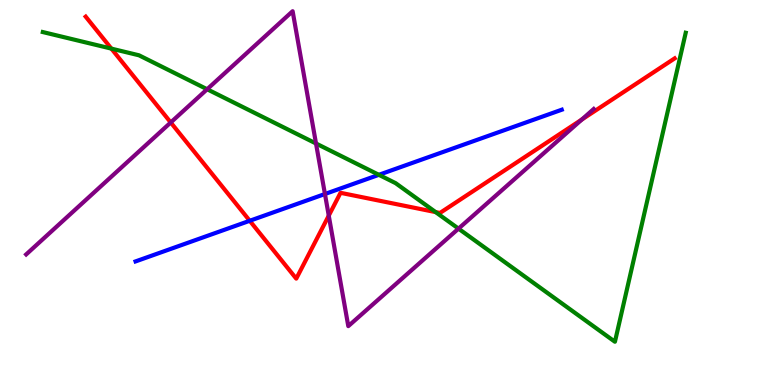[{'lines': ['blue', 'red'], 'intersections': [{'x': 3.22, 'y': 4.27}]}, {'lines': ['green', 'red'], 'intersections': [{'x': 1.44, 'y': 8.74}, {'x': 5.62, 'y': 4.49}]}, {'lines': ['purple', 'red'], 'intersections': [{'x': 2.2, 'y': 6.82}, {'x': 4.24, 'y': 4.4}, {'x': 7.51, 'y': 6.9}]}, {'lines': ['blue', 'green'], 'intersections': [{'x': 4.89, 'y': 5.46}]}, {'lines': ['blue', 'purple'], 'intersections': [{'x': 4.19, 'y': 4.96}]}, {'lines': ['green', 'purple'], 'intersections': [{'x': 2.67, 'y': 7.68}, {'x': 4.08, 'y': 6.27}, {'x': 5.92, 'y': 4.06}]}]